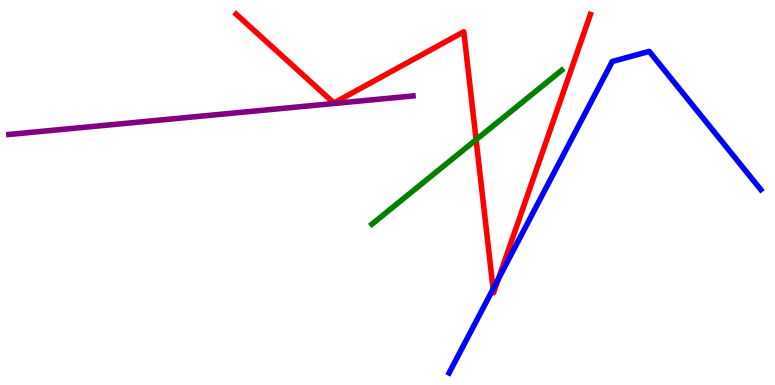[{'lines': ['blue', 'red'], 'intersections': [{'x': 6.36, 'y': 2.49}, {'x': 6.43, 'y': 2.76}]}, {'lines': ['green', 'red'], 'intersections': [{'x': 6.14, 'y': 6.37}]}, {'lines': ['purple', 'red'], 'intersections': []}, {'lines': ['blue', 'green'], 'intersections': []}, {'lines': ['blue', 'purple'], 'intersections': []}, {'lines': ['green', 'purple'], 'intersections': []}]